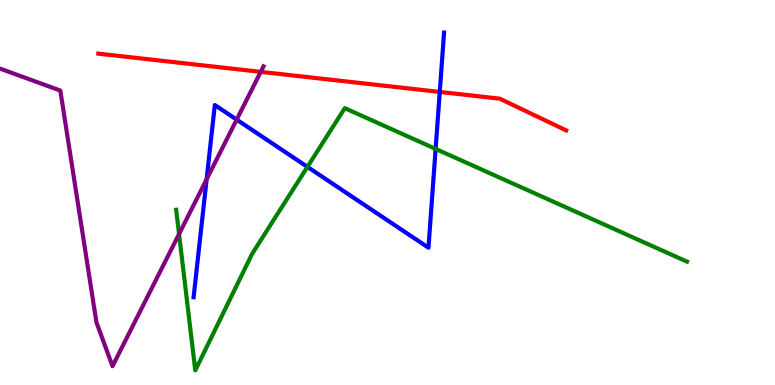[{'lines': ['blue', 'red'], 'intersections': [{'x': 5.67, 'y': 7.61}]}, {'lines': ['green', 'red'], 'intersections': []}, {'lines': ['purple', 'red'], 'intersections': [{'x': 3.36, 'y': 8.13}]}, {'lines': ['blue', 'green'], 'intersections': [{'x': 3.97, 'y': 5.67}, {'x': 5.62, 'y': 6.13}]}, {'lines': ['blue', 'purple'], 'intersections': [{'x': 2.67, 'y': 5.34}, {'x': 3.05, 'y': 6.89}]}, {'lines': ['green', 'purple'], 'intersections': [{'x': 2.31, 'y': 3.92}]}]